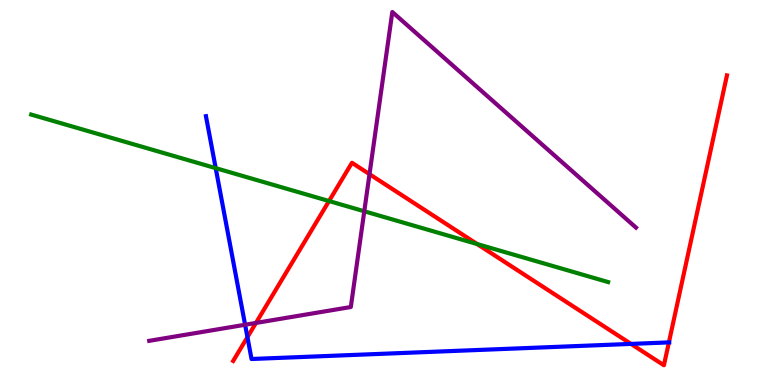[{'lines': ['blue', 'red'], 'intersections': [{'x': 3.19, 'y': 1.24}, {'x': 8.14, 'y': 1.07}, {'x': 8.63, 'y': 1.11}]}, {'lines': ['green', 'red'], 'intersections': [{'x': 4.25, 'y': 4.78}, {'x': 6.16, 'y': 3.66}]}, {'lines': ['purple', 'red'], 'intersections': [{'x': 3.3, 'y': 1.61}, {'x': 4.77, 'y': 5.48}]}, {'lines': ['blue', 'green'], 'intersections': [{'x': 2.78, 'y': 5.63}]}, {'lines': ['blue', 'purple'], 'intersections': [{'x': 3.16, 'y': 1.56}]}, {'lines': ['green', 'purple'], 'intersections': [{'x': 4.7, 'y': 4.51}]}]